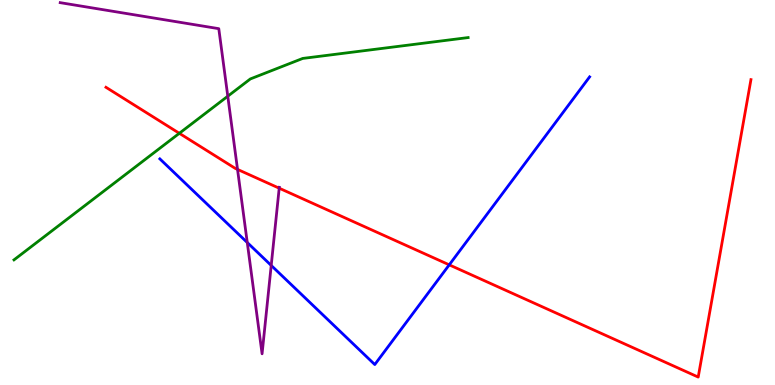[{'lines': ['blue', 'red'], 'intersections': [{'x': 5.8, 'y': 3.12}]}, {'lines': ['green', 'red'], 'intersections': [{'x': 2.31, 'y': 6.54}]}, {'lines': ['purple', 'red'], 'intersections': [{'x': 3.06, 'y': 5.6}, {'x': 3.6, 'y': 5.11}]}, {'lines': ['blue', 'green'], 'intersections': []}, {'lines': ['blue', 'purple'], 'intersections': [{'x': 3.19, 'y': 3.7}, {'x': 3.5, 'y': 3.11}]}, {'lines': ['green', 'purple'], 'intersections': [{'x': 2.94, 'y': 7.5}]}]